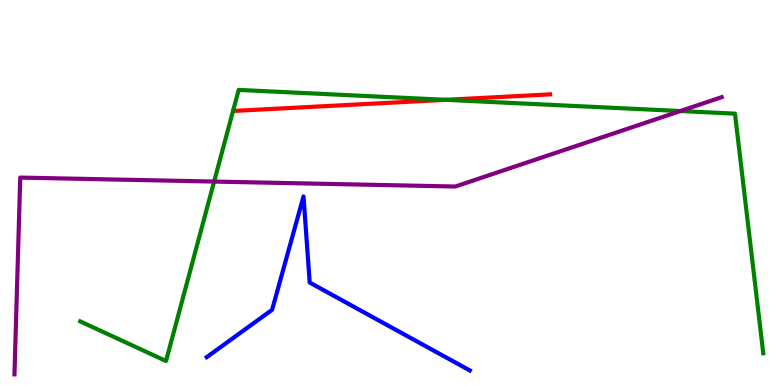[{'lines': ['blue', 'red'], 'intersections': []}, {'lines': ['green', 'red'], 'intersections': [{'x': 5.75, 'y': 7.41}]}, {'lines': ['purple', 'red'], 'intersections': []}, {'lines': ['blue', 'green'], 'intersections': []}, {'lines': ['blue', 'purple'], 'intersections': []}, {'lines': ['green', 'purple'], 'intersections': [{'x': 2.76, 'y': 5.28}, {'x': 8.78, 'y': 7.12}]}]